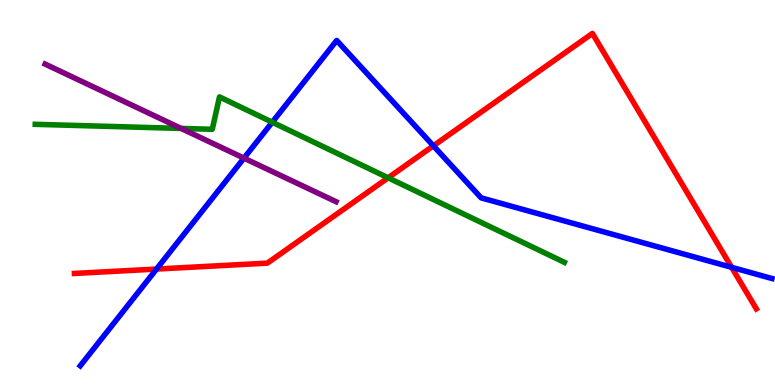[{'lines': ['blue', 'red'], 'intersections': [{'x': 2.02, 'y': 3.01}, {'x': 5.59, 'y': 6.21}, {'x': 9.44, 'y': 3.06}]}, {'lines': ['green', 'red'], 'intersections': [{'x': 5.01, 'y': 5.38}]}, {'lines': ['purple', 'red'], 'intersections': []}, {'lines': ['blue', 'green'], 'intersections': [{'x': 3.51, 'y': 6.83}]}, {'lines': ['blue', 'purple'], 'intersections': [{'x': 3.15, 'y': 5.89}]}, {'lines': ['green', 'purple'], 'intersections': [{'x': 2.34, 'y': 6.66}]}]